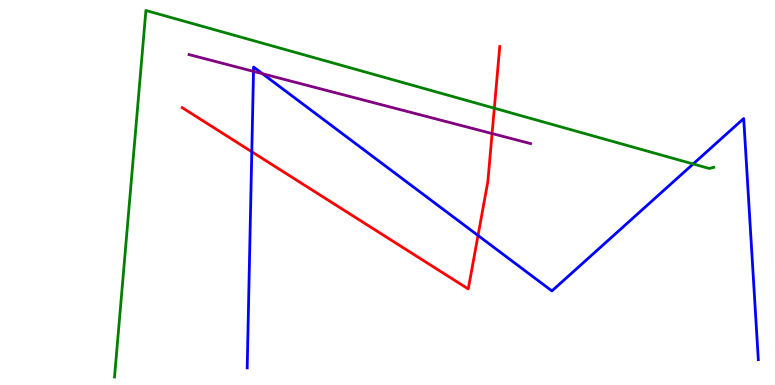[{'lines': ['blue', 'red'], 'intersections': [{'x': 3.25, 'y': 6.06}, {'x': 6.17, 'y': 3.88}]}, {'lines': ['green', 'red'], 'intersections': [{'x': 6.38, 'y': 7.19}]}, {'lines': ['purple', 'red'], 'intersections': [{'x': 6.35, 'y': 6.53}]}, {'lines': ['blue', 'green'], 'intersections': [{'x': 8.94, 'y': 5.74}]}, {'lines': ['blue', 'purple'], 'intersections': [{'x': 3.27, 'y': 8.15}, {'x': 3.39, 'y': 8.09}]}, {'lines': ['green', 'purple'], 'intersections': []}]